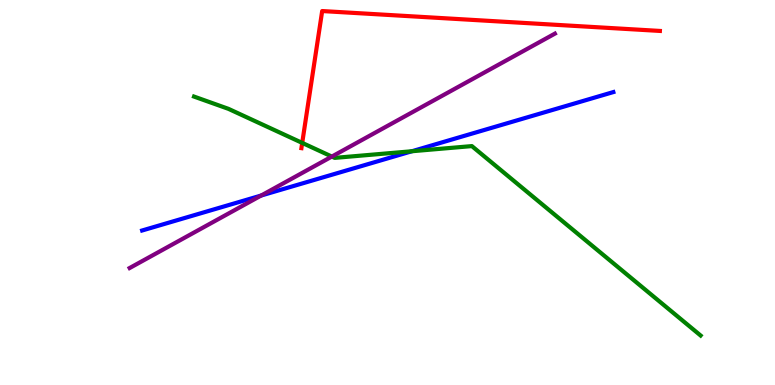[{'lines': ['blue', 'red'], 'intersections': []}, {'lines': ['green', 'red'], 'intersections': [{'x': 3.9, 'y': 6.29}]}, {'lines': ['purple', 'red'], 'intersections': []}, {'lines': ['blue', 'green'], 'intersections': [{'x': 5.31, 'y': 6.07}]}, {'lines': ['blue', 'purple'], 'intersections': [{'x': 3.37, 'y': 4.92}]}, {'lines': ['green', 'purple'], 'intersections': [{'x': 4.28, 'y': 5.93}]}]